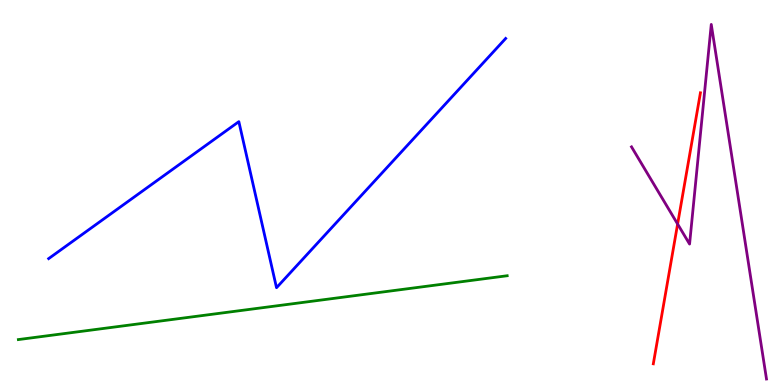[{'lines': ['blue', 'red'], 'intersections': []}, {'lines': ['green', 'red'], 'intersections': []}, {'lines': ['purple', 'red'], 'intersections': [{'x': 8.74, 'y': 4.18}]}, {'lines': ['blue', 'green'], 'intersections': []}, {'lines': ['blue', 'purple'], 'intersections': []}, {'lines': ['green', 'purple'], 'intersections': []}]